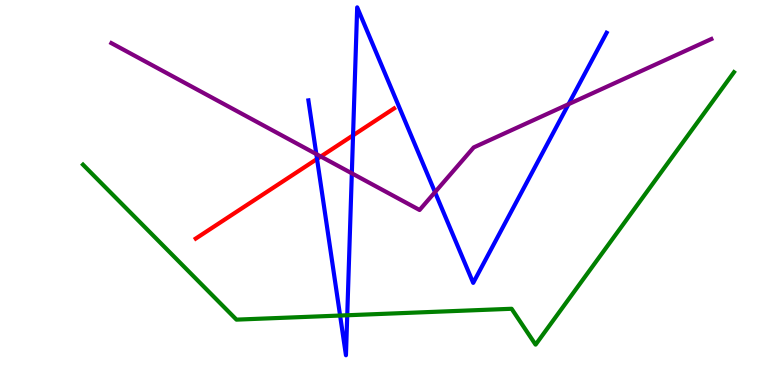[{'lines': ['blue', 'red'], 'intersections': [{'x': 4.09, 'y': 5.87}, {'x': 4.56, 'y': 6.48}]}, {'lines': ['green', 'red'], 'intersections': []}, {'lines': ['purple', 'red'], 'intersections': [{'x': 4.14, 'y': 5.93}]}, {'lines': ['blue', 'green'], 'intersections': [{'x': 4.39, 'y': 1.8}, {'x': 4.48, 'y': 1.81}]}, {'lines': ['blue', 'purple'], 'intersections': [{'x': 4.08, 'y': 6.0}, {'x': 4.54, 'y': 5.5}, {'x': 5.61, 'y': 5.01}, {'x': 7.34, 'y': 7.29}]}, {'lines': ['green', 'purple'], 'intersections': []}]